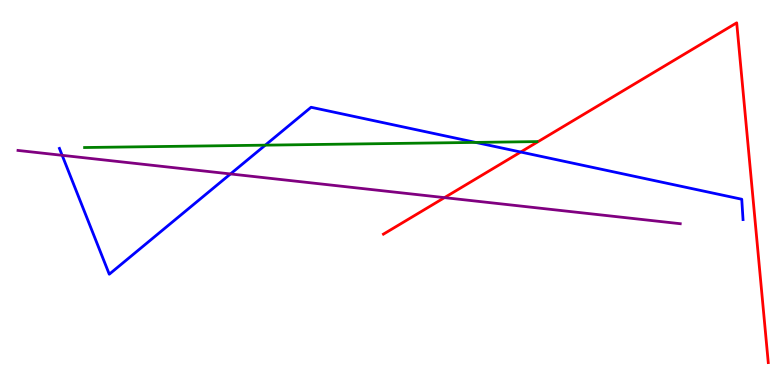[{'lines': ['blue', 'red'], 'intersections': [{'x': 6.72, 'y': 6.05}]}, {'lines': ['green', 'red'], 'intersections': []}, {'lines': ['purple', 'red'], 'intersections': [{'x': 5.74, 'y': 4.87}]}, {'lines': ['blue', 'green'], 'intersections': [{'x': 3.42, 'y': 6.23}, {'x': 6.14, 'y': 6.3}]}, {'lines': ['blue', 'purple'], 'intersections': [{'x': 0.802, 'y': 5.97}, {'x': 2.97, 'y': 5.48}]}, {'lines': ['green', 'purple'], 'intersections': []}]